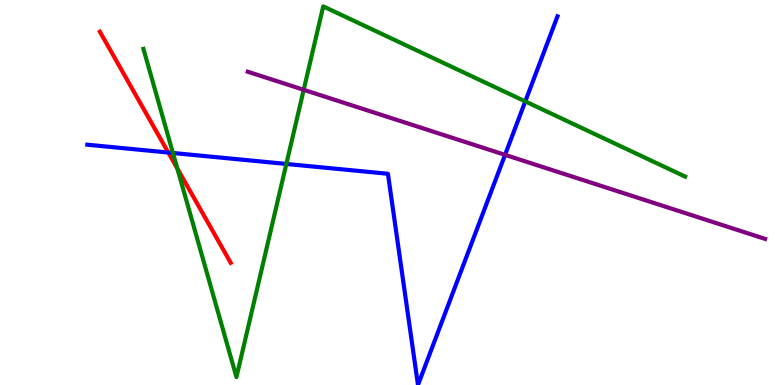[{'lines': ['blue', 'red'], 'intersections': [{'x': 2.17, 'y': 6.04}]}, {'lines': ['green', 'red'], 'intersections': [{'x': 2.29, 'y': 5.62}]}, {'lines': ['purple', 'red'], 'intersections': []}, {'lines': ['blue', 'green'], 'intersections': [{'x': 2.23, 'y': 6.03}, {'x': 3.69, 'y': 5.74}, {'x': 6.78, 'y': 7.37}]}, {'lines': ['blue', 'purple'], 'intersections': [{'x': 6.52, 'y': 5.98}]}, {'lines': ['green', 'purple'], 'intersections': [{'x': 3.92, 'y': 7.67}]}]